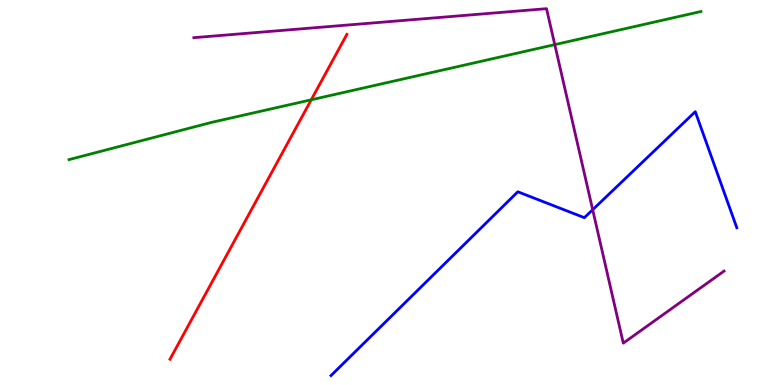[{'lines': ['blue', 'red'], 'intersections': []}, {'lines': ['green', 'red'], 'intersections': [{'x': 4.02, 'y': 7.41}]}, {'lines': ['purple', 'red'], 'intersections': []}, {'lines': ['blue', 'green'], 'intersections': []}, {'lines': ['blue', 'purple'], 'intersections': [{'x': 7.65, 'y': 4.55}]}, {'lines': ['green', 'purple'], 'intersections': [{'x': 7.16, 'y': 8.84}]}]